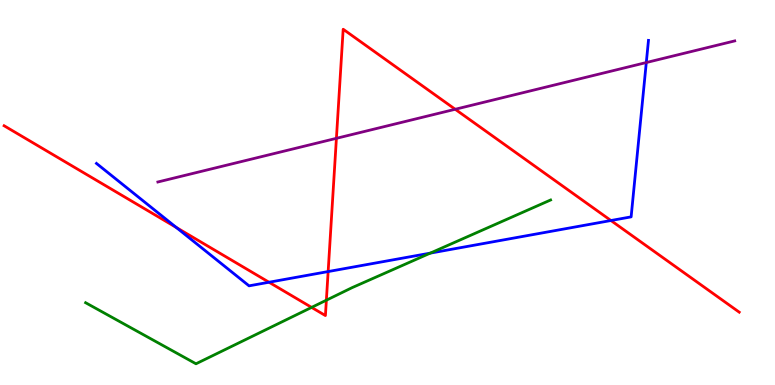[{'lines': ['blue', 'red'], 'intersections': [{'x': 2.27, 'y': 4.09}, {'x': 3.47, 'y': 2.67}, {'x': 4.23, 'y': 2.95}, {'x': 7.88, 'y': 4.27}]}, {'lines': ['green', 'red'], 'intersections': [{'x': 4.02, 'y': 2.02}, {'x': 4.21, 'y': 2.2}]}, {'lines': ['purple', 'red'], 'intersections': [{'x': 4.34, 'y': 6.41}, {'x': 5.87, 'y': 7.16}]}, {'lines': ['blue', 'green'], 'intersections': [{'x': 5.55, 'y': 3.43}]}, {'lines': ['blue', 'purple'], 'intersections': [{'x': 8.34, 'y': 8.38}]}, {'lines': ['green', 'purple'], 'intersections': []}]